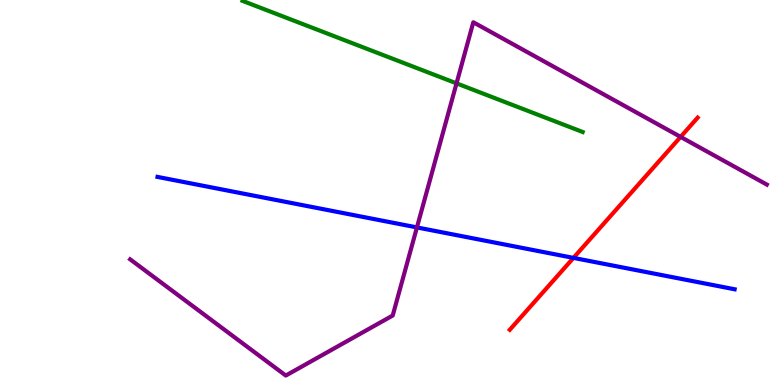[{'lines': ['blue', 'red'], 'intersections': [{'x': 7.4, 'y': 3.3}]}, {'lines': ['green', 'red'], 'intersections': []}, {'lines': ['purple', 'red'], 'intersections': [{'x': 8.78, 'y': 6.44}]}, {'lines': ['blue', 'green'], 'intersections': []}, {'lines': ['blue', 'purple'], 'intersections': [{'x': 5.38, 'y': 4.09}]}, {'lines': ['green', 'purple'], 'intersections': [{'x': 5.89, 'y': 7.83}]}]